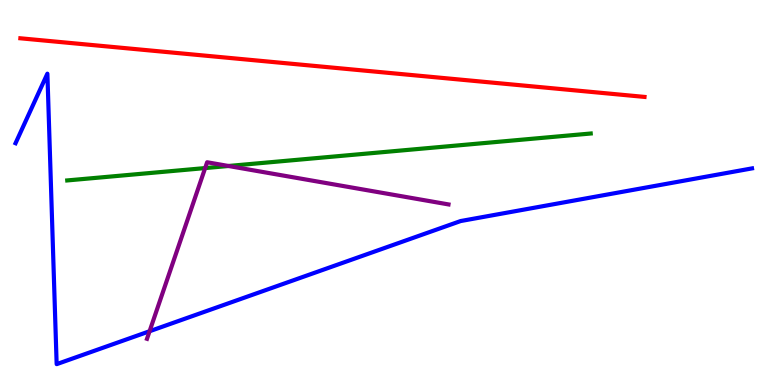[{'lines': ['blue', 'red'], 'intersections': []}, {'lines': ['green', 'red'], 'intersections': []}, {'lines': ['purple', 'red'], 'intersections': []}, {'lines': ['blue', 'green'], 'intersections': []}, {'lines': ['blue', 'purple'], 'intersections': [{'x': 1.93, 'y': 1.4}]}, {'lines': ['green', 'purple'], 'intersections': [{'x': 2.65, 'y': 5.63}, {'x': 2.95, 'y': 5.69}]}]